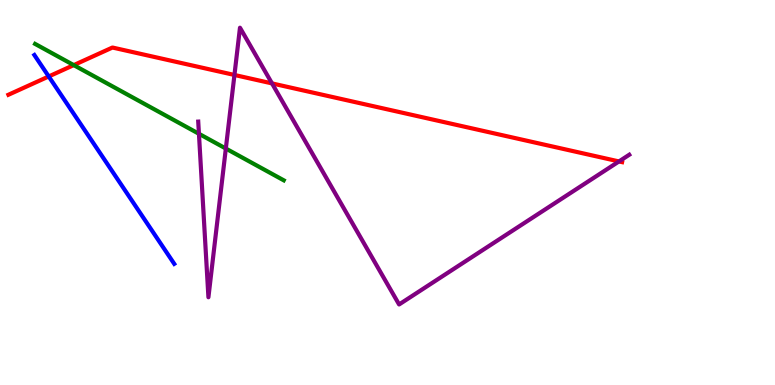[{'lines': ['blue', 'red'], 'intersections': [{'x': 0.629, 'y': 8.01}]}, {'lines': ['green', 'red'], 'intersections': [{'x': 0.951, 'y': 8.31}]}, {'lines': ['purple', 'red'], 'intersections': [{'x': 3.03, 'y': 8.05}, {'x': 3.51, 'y': 7.83}, {'x': 7.99, 'y': 5.81}]}, {'lines': ['blue', 'green'], 'intersections': []}, {'lines': ['blue', 'purple'], 'intersections': []}, {'lines': ['green', 'purple'], 'intersections': [{'x': 2.57, 'y': 6.52}, {'x': 2.91, 'y': 6.14}]}]